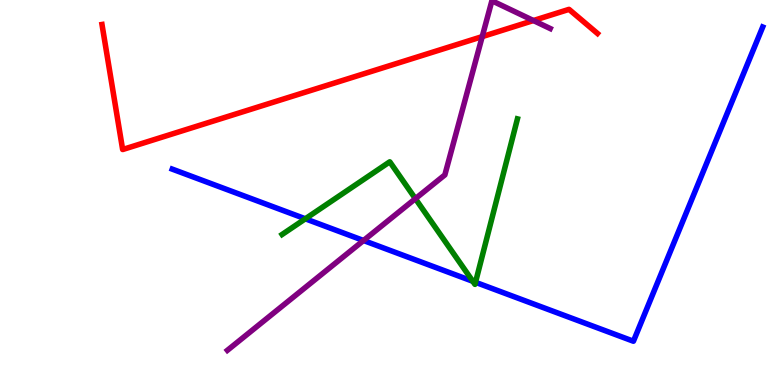[{'lines': ['blue', 'red'], 'intersections': []}, {'lines': ['green', 'red'], 'intersections': []}, {'lines': ['purple', 'red'], 'intersections': [{'x': 6.22, 'y': 9.05}, {'x': 6.88, 'y': 9.47}]}, {'lines': ['blue', 'green'], 'intersections': [{'x': 3.94, 'y': 4.32}, {'x': 6.1, 'y': 2.69}, {'x': 6.14, 'y': 2.67}]}, {'lines': ['blue', 'purple'], 'intersections': [{'x': 4.69, 'y': 3.75}]}, {'lines': ['green', 'purple'], 'intersections': [{'x': 5.36, 'y': 4.84}]}]